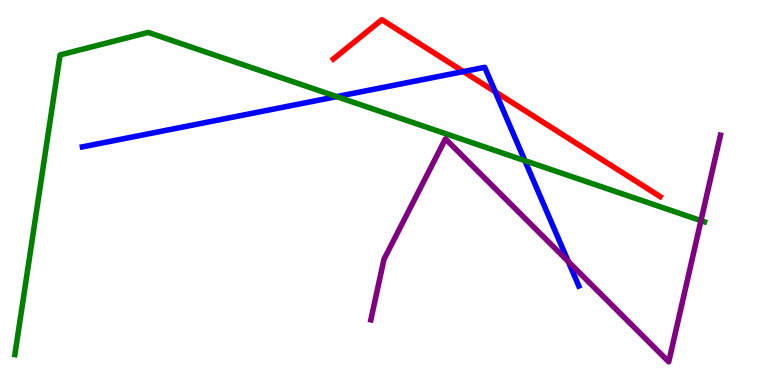[{'lines': ['blue', 'red'], 'intersections': [{'x': 5.98, 'y': 8.14}, {'x': 6.39, 'y': 7.62}]}, {'lines': ['green', 'red'], 'intersections': []}, {'lines': ['purple', 'red'], 'intersections': []}, {'lines': ['blue', 'green'], 'intersections': [{'x': 4.34, 'y': 7.49}, {'x': 6.77, 'y': 5.83}]}, {'lines': ['blue', 'purple'], 'intersections': [{'x': 7.33, 'y': 3.21}]}, {'lines': ['green', 'purple'], 'intersections': [{'x': 9.04, 'y': 4.27}]}]